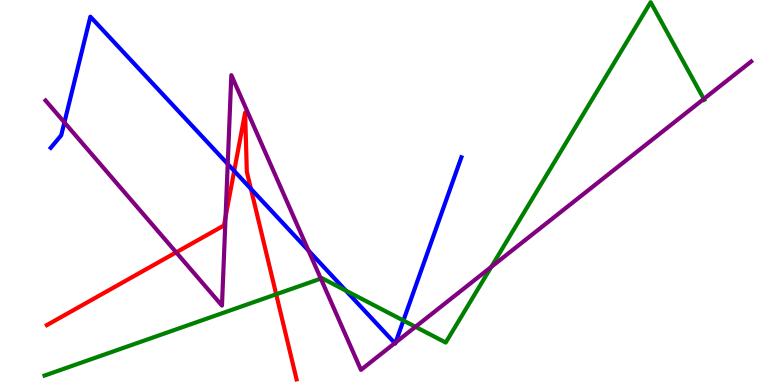[{'lines': ['blue', 'red'], 'intersections': [{'x': 3.02, 'y': 5.56}, {'x': 3.24, 'y': 5.09}]}, {'lines': ['green', 'red'], 'intersections': [{'x': 3.56, 'y': 2.36}]}, {'lines': ['purple', 'red'], 'intersections': [{'x': 2.27, 'y': 3.45}, {'x': 2.91, 'y': 4.37}]}, {'lines': ['blue', 'green'], 'intersections': [{'x': 4.46, 'y': 2.45}, {'x': 5.21, 'y': 1.67}]}, {'lines': ['blue', 'purple'], 'intersections': [{'x': 0.831, 'y': 6.82}, {'x': 2.94, 'y': 5.74}, {'x': 3.98, 'y': 3.49}, {'x': 5.09, 'y': 1.09}, {'x': 5.1, 'y': 1.1}]}, {'lines': ['green', 'purple'], 'intersections': [{'x': 4.14, 'y': 2.76}, {'x': 5.36, 'y': 1.51}, {'x': 6.34, 'y': 3.07}, {'x': 9.08, 'y': 7.43}]}]